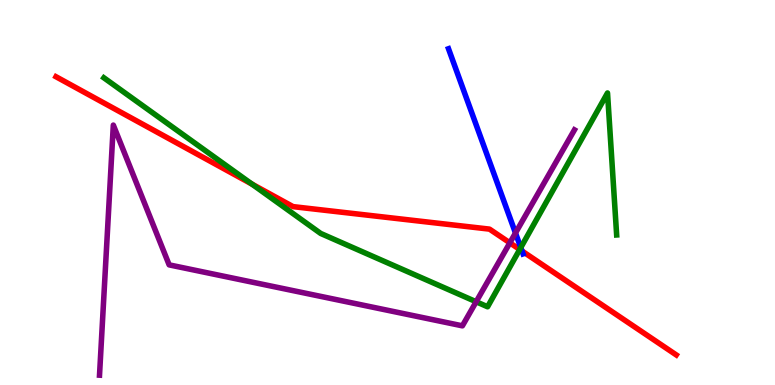[{'lines': ['blue', 'red'], 'intersections': [{'x': 6.74, 'y': 3.48}]}, {'lines': ['green', 'red'], 'intersections': [{'x': 3.25, 'y': 5.22}, {'x': 6.71, 'y': 3.52}]}, {'lines': ['purple', 'red'], 'intersections': [{'x': 6.58, 'y': 3.69}]}, {'lines': ['blue', 'green'], 'intersections': [{'x': 6.72, 'y': 3.57}]}, {'lines': ['blue', 'purple'], 'intersections': [{'x': 6.65, 'y': 3.95}]}, {'lines': ['green', 'purple'], 'intersections': [{'x': 6.14, 'y': 2.16}]}]